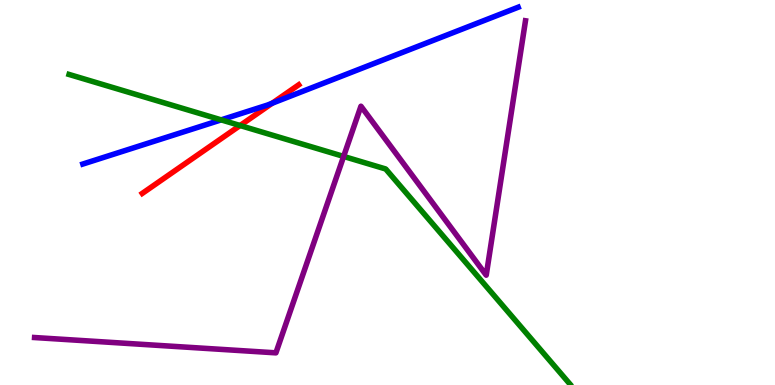[{'lines': ['blue', 'red'], 'intersections': [{'x': 3.51, 'y': 7.32}]}, {'lines': ['green', 'red'], 'intersections': [{'x': 3.1, 'y': 6.74}]}, {'lines': ['purple', 'red'], 'intersections': []}, {'lines': ['blue', 'green'], 'intersections': [{'x': 2.85, 'y': 6.89}]}, {'lines': ['blue', 'purple'], 'intersections': []}, {'lines': ['green', 'purple'], 'intersections': [{'x': 4.43, 'y': 5.94}]}]